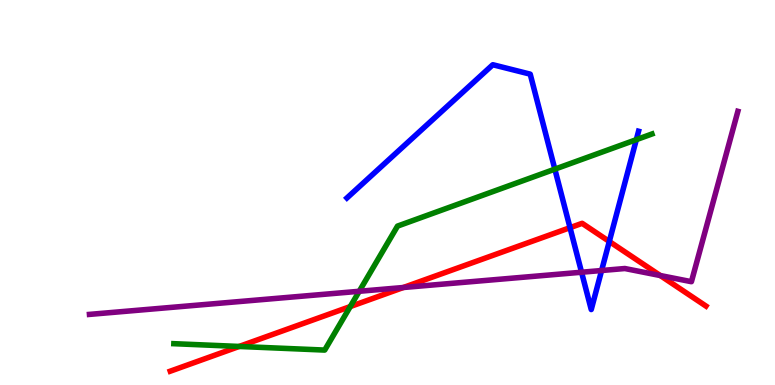[{'lines': ['blue', 'red'], 'intersections': [{'x': 7.36, 'y': 4.09}, {'x': 7.86, 'y': 3.73}]}, {'lines': ['green', 'red'], 'intersections': [{'x': 3.09, 'y': 1.0}, {'x': 4.52, 'y': 2.04}]}, {'lines': ['purple', 'red'], 'intersections': [{'x': 5.2, 'y': 2.53}, {'x': 8.52, 'y': 2.84}]}, {'lines': ['blue', 'green'], 'intersections': [{'x': 7.16, 'y': 5.61}, {'x': 8.21, 'y': 6.37}]}, {'lines': ['blue', 'purple'], 'intersections': [{'x': 7.5, 'y': 2.93}, {'x': 7.76, 'y': 2.97}]}, {'lines': ['green', 'purple'], 'intersections': [{'x': 4.64, 'y': 2.43}]}]